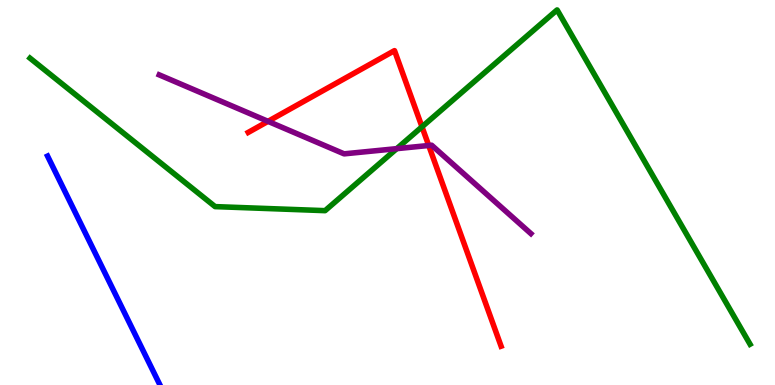[{'lines': ['blue', 'red'], 'intersections': []}, {'lines': ['green', 'red'], 'intersections': [{'x': 5.44, 'y': 6.71}]}, {'lines': ['purple', 'red'], 'intersections': [{'x': 3.46, 'y': 6.85}, {'x': 5.53, 'y': 6.22}]}, {'lines': ['blue', 'green'], 'intersections': []}, {'lines': ['blue', 'purple'], 'intersections': []}, {'lines': ['green', 'purple'], 'intersections': [{'x': 5.12, 'y': 6.14}]}]